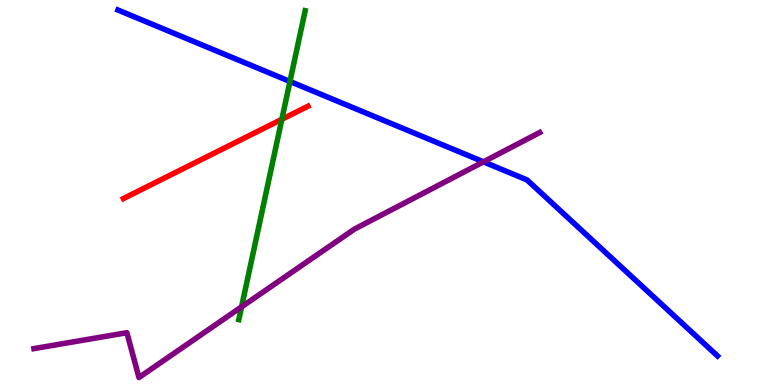[{'lines': ['blue', 'red'], 'intersections': []}, {'lines': ['green', 'red'], 'intersections': [{'x': 3.64, 'y': 6.9}]}, {'lines': ['purple', 'red'], 'intersections': []}, {'lines': ['blue', 'green'], 'intersections': [{'x': 3.74, 'y': 7.88}]}, {'lines': ['blue', 'purple'], 'intersections': [{'x': 6.24, 'y': 5.8}]}, {'lines': ['green', 'purple'], 'intersections': [{'x': 3.12, 'y': 2.03}]}]